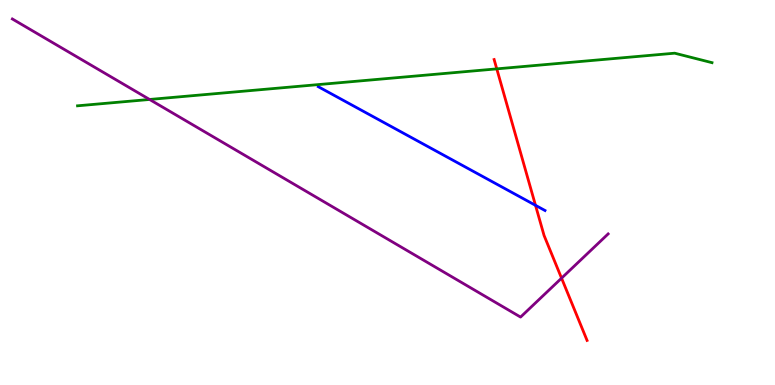[{'lines': ['blue', 'red'], 'intersections': [{'x': 6.91, 'y': 4.67}]}, {'lines': ['green', 'red'], 'intersections': [{'x': 6.41, 'y': 8.21}]}, {'lines': ['purple', 'red'], 'intersections': [{'x': 7.25, 'y': 2.78}]}, {'lines': ['blue', 'green'], 'intersections': []}, {'lines': ['blue', 'purple'], 'intersections': []}, {'lines': ['green', 'purple'], 'intersections': [{'x': 1.93, 'y': 7.42}]}]